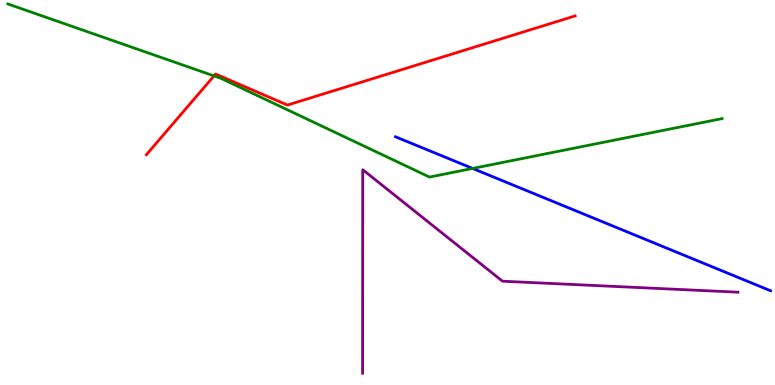[{'lines': ['blue', 'red'], 'intersections': []}, {'lines': ['green', 'red'], 'intersections': [{'x': 2.76, 'y': 8.03}]}, {'lines': ['purple', 'red'], 'intersections': []}, {'lines': ['blue', 'green'], 'intersections': [{'x': 6.1, 'y': 5.62}]}, {'lines': ['blue', 'purple'], 'intersections': []}, {'lines': ['green', 'purple'], 'intersections': []}]